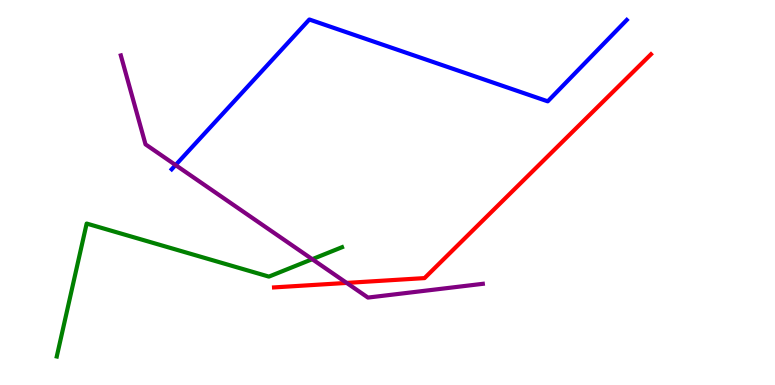[{'lines': ['blue', 'red'], 'intersections': []}, {'lines': ['green', 'red'], 'intersections': []}, {'lines': ['purple', 'red'], 'intersections': [{'x': 4.47, 'y': 2.65}]}, {'lines': ['blue', 'green'], 'intersections': []}, {'lines': ['blue', 'purple'], 'intersections': [{'x': 2.27, 'y': 5.71}]}, {'lines': ['green', 'purple'], 'intersections': [{'x': 4.03, 'y': 3.27}]}]